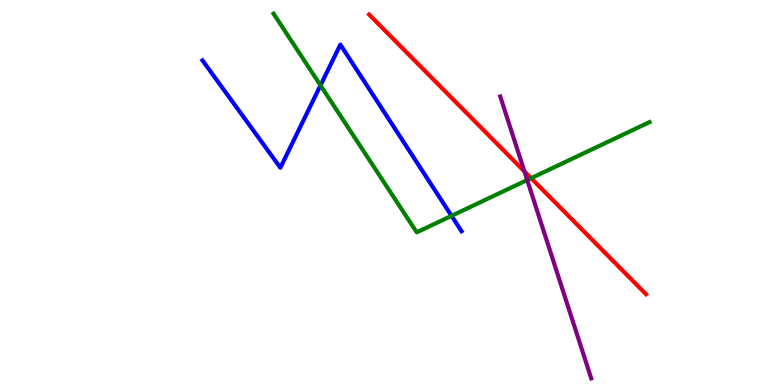[{'lines': ['blue', 'red'], 'intersections': []}, {'lines': ['green', 'red'], 'intersections': [{'x': 6.85, 'y': 5.37}]}, {'lines': ['purple', 'red'], 'intersections': [{'x': 6.77, 'y': 5.55}]}, {'lines': ['blue', 'green'], 'intersections': [{'x': 4.14, 'y': 7.78}, {'x': 5.83, 'y': 4.39}]}, {'lines': ['blue', 'purple'], 'intersections': []}, {'lines': ['green', 'purple'], 'intersections': [{'x': 6.8, 'y': 5.32}]}]